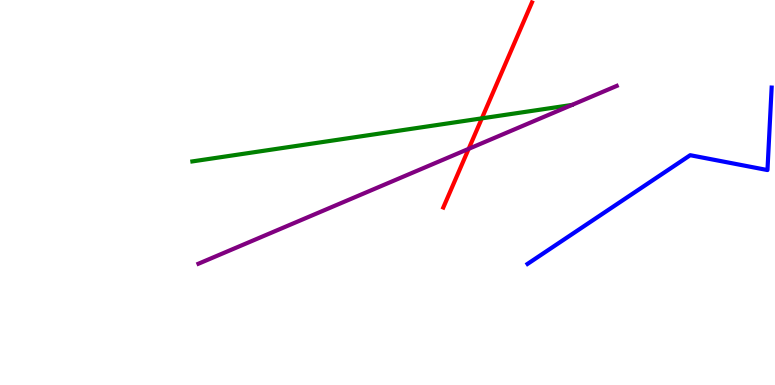[{'lines': ['blue', 'red'], 'intersections': []}, {'lines': ['green', 'red'], 'intersections': [{'x': 6.22, 'y': 6.93}]}, {'lines': ['purple', 'red'], 'intersections': [{'x': 6.05, 'y': 6.13}]}, {'lines': ['blue', 'green'], 'intersections': []}, {'lines': ['blue', 'purple'], 'intersections': []}, {'lines': ['green', 'purple'], 'intersections': []}]